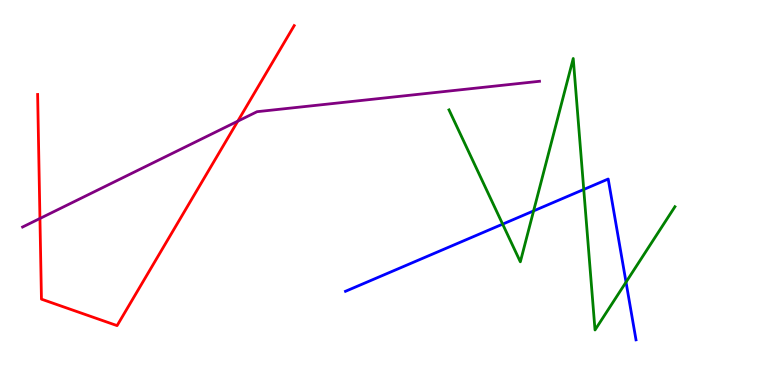[{'lines': ['blue', 'red'], 'intersections': []}, {'lines': ['green', 'red'], 'intersections': []}, {'lines': ['purple', 'red'], 'intersections': [{'x': 0.515, 'y': 4.33}, {'x': 3.07, 'y': 6.85}]}, {'lines': ['blue', 'green'], 'intersections': [{'x': 6.49, 'y': 4.18}, {'x': 6.89, 'y': 4.52}, {'x': 7.53, 'y': 5.08}, {'x': 8.08, 'y': 2.67}]}, {'lines': ['blue', 'purple'], 'intersections': []}, {'lines': ['green', 'purple'], 'intersections': []}]